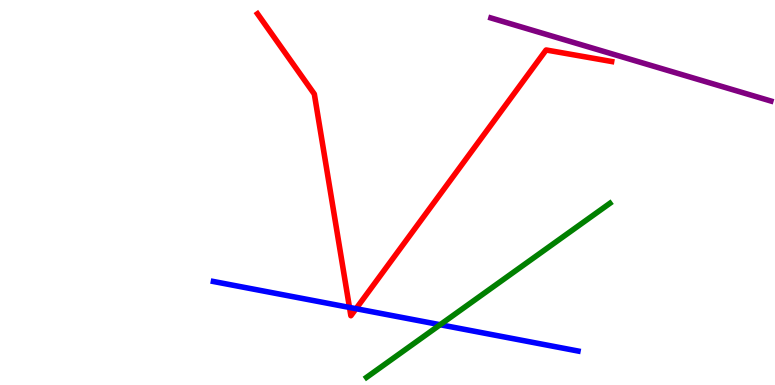[{'lines': ['blue', 'red'], 'intersections': [{'x': 4.51, 'y': 2.01}, {'x': 4.59, 'y': 1.98}]}, {'lines': ['green', 'red'], 'intersections': []}, {'lines': ['purple', 'red'], 'intersections': []}, {'lines': ['blue', 'green'], 'intersections': [{'x': 5.68, 'y': 1.57}]}, {'lines': ['blue', 'purple'], 'intersections': []}, {'lines': ['green', 'purple'], 'intersections': []}]